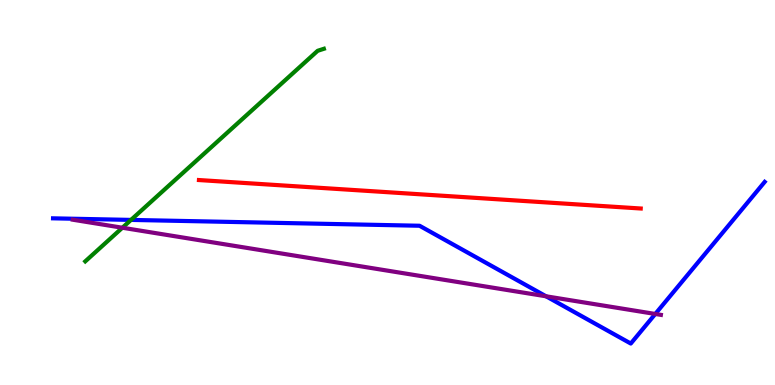[{'lines': ['blue', 'red'], 'intersections': []}, {'lines': ['green', 'red'], 'intersections': []}, {'lines': ['purple', 'red'], 'intersections': []}, {'lines': ['blue', 'green'], 'intersections': [{'x': 1.69, 'y': 4.29}]}, {'lines': ['blue', 'purple'], 'intersections': [{'x': 7.05, 'y': 2.3}, {'x': 8.46, 'y': 1.84}]}, {'lines': ['green', 'purple'], 'intersections': [{'x': 1.58, 'y': 4.08}]}]